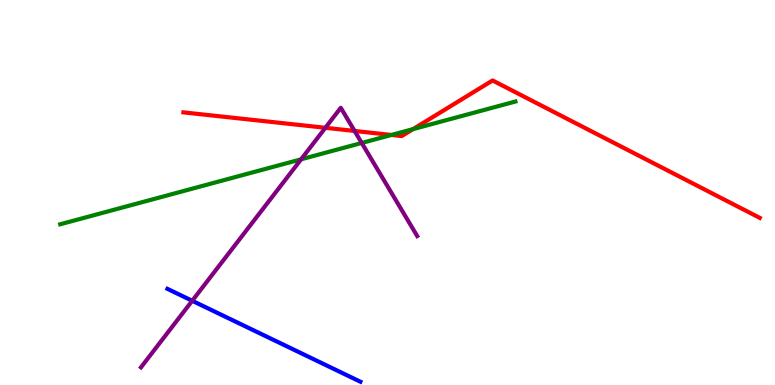[{'lines': ['blue', 'red'], 'intersections': []}, {'lines': ['green', 'red'], 'intersections': [{'x': 5.05, 'y': 6.49}, {'x': 5.33, 'y': 6.65}]}, {'lines': ['purple', 'red'], 'intersections': [{'x': 4.2, 'y': 6.68}, {'x': 4.58, 'y': 6.6}]}, {'lines': ['blue', 'green'], 'intersections': []}, {'lines': ['blue', 'purple'], 'intersections': [{'x': 2.48, 'y': 2.19}]}, {'lines': ['green', 'purple'], 'intersections': [{'x': 3.89, 'y': 5.86}, {'x': 4.67, 'y': 6.29}]}]